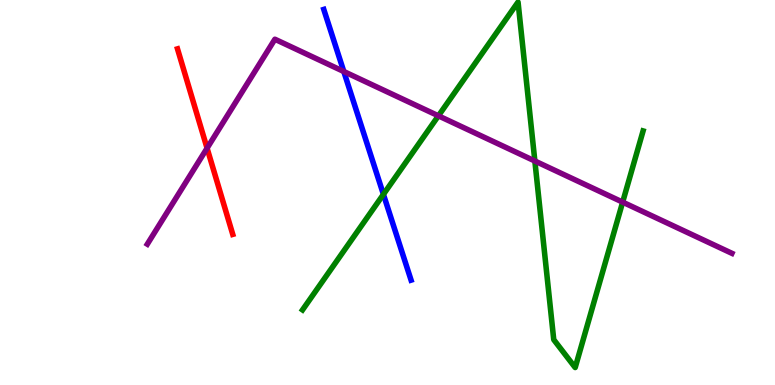[{'lines': ['blue', 'red'], 'intersections': []}, {'lines': ['green', 'red'], 'intersections': []}, {'lines': ['purple', 'red'], 'intersections': [{'x': 2.67, 'y': 6.15}]}, {'lines': ['blue', 'green'], 'intersections': [{'x': 4.95, 'y': 4.95}]}, {'lines': ['blue', 'purple'], 'intersections': [{'x': 4.44, 'y': 8.14}]}, {'lines': ['green', 'purple'], 'intersections': [{'x': 5.66, 'y': 6.99}, {'x': 6.9, 'y': 5.82}, {'x': 8.03, 'y': 4.75}]}]